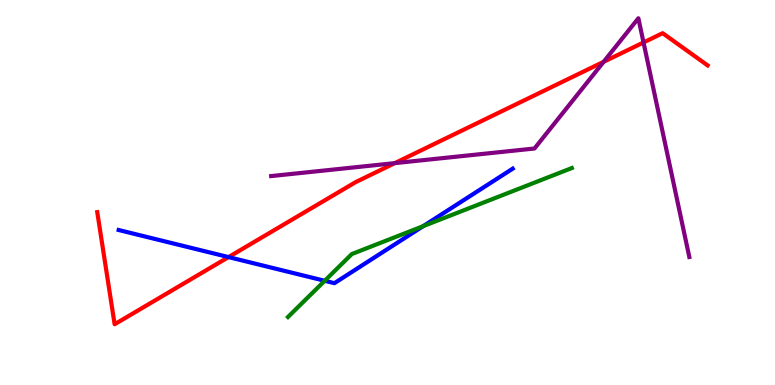[{'lines': ['blue', 'red'], 'intersections': [{'x': 2.95, 'y': 3.32}]}, {'lines': ['green', 'red'], 'intersections': []}, {'lines': ['purple', 'red'], 'intersections': [{'x': 5.09, 'y': 5.76}, {'x': 7.79, 'y': 8.39}, {'x': 8.3, 'y': 8.9}]}, {'lines': ['blue', 'green'], 'intersections': [{'x': 4.19, 'y': 2.71}, {'x': 5.46, 'y': 4.13}]}, {'lines': ['blue', 'purple'], 'intersections': []}, {'lines': ['green', 'purple'], 'intersections': []}]